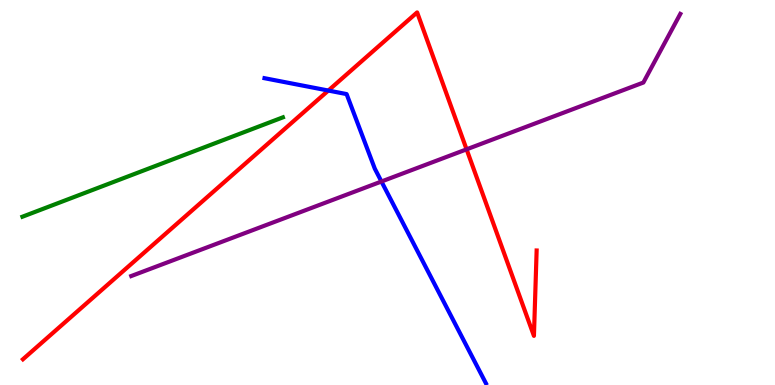[{'lines': ['blue', 'red'], 'intersections': [{'x': 4.24, 'y': 7.65}]}, {'lines': ['green', 'red'], 'intersections': []}, {'lines': ['purple', 'red'], 'intersections': [{'x': 6.02, 'y': 6.12}]}, {'lines': ['blue', 'green'], 'intersections': []}, {'lines': ['blue', 'purple'], 'intersections': [{'x': 4.92, 'y': 5.29}]}, {'lines': ['green', 'purple'], 'intersections': []}]